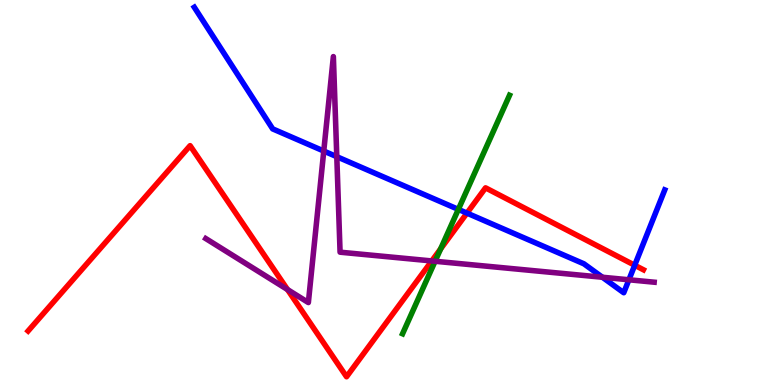[{'lines': ['blue', 'red'], 'intersections': [{'x': 6.03, 'y': 4.46}, {'x': 8.19, 'y': 3.11}]}, {'lines': ['green', 'red'], 'intersections': [{'x': 5.69, 'y': 3.54}]}, {'lines': ['purple', 'red'], 'intersections': [{'x': 3.71, 'y': 2.48}, {'x': 5.57, 'y': 3.22}]}, {'lines': ['blue', 'green'], 'intersections': [{'x': 5.91, 'y': 4.56}]}, {'lines': ['blue', 'purple'], 'intersections': [{'x': 4.18, 'y': 6.08}, {'x': 4.35, 'y': 5.93}, {'x': 7.77, 'y': 2.8}, {'x': 8.12, 'y': 2.73}]}, {'lines': ['green', 'purple'], 'intersections': [{'x': 5.61, 'y': 3.21}]}]